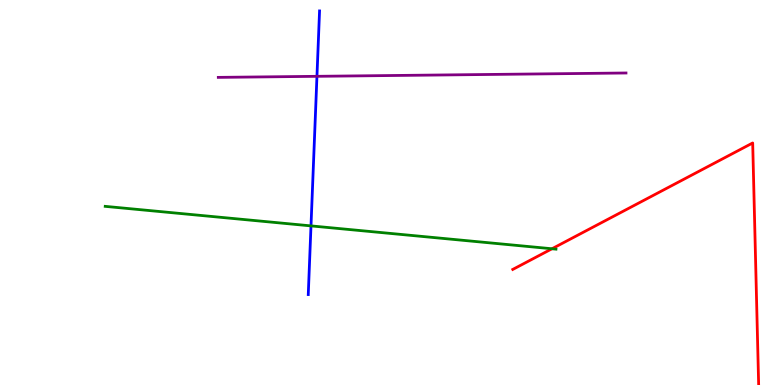[{'lines': ['blue', 'red'], 'intersections': []}, {'lines': ['green', 'red'], 'intersections': [{'x': 7.12, 'y': 3.54}]}, {'lines': ['purple', 'red'], 'intersections': []}, {'lines': ['blue', 'green'], 'intersections': [{'x': 4.01, 'y': 4.13}]}, {'lines': ['blue', 'purple'], 'intersections': [{'x': 4.09, 'y': 8.02}]}, {'lines': ['green', 'purple'], 'intersections': []}]